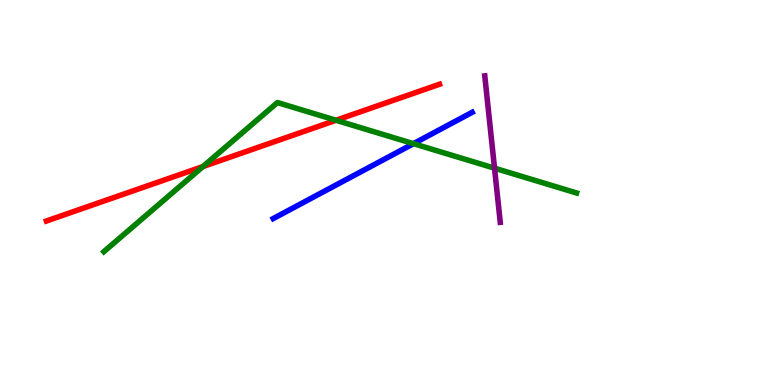[{'lines': ['blue', 'red'], 'intersections': []}, {'lines': ['green', 'red'], 'intersections': [{'x': 2.62, 'y': 5.67}, {'x': 4.34, 'y': 6.88}]}, {'lines': ['purple', 'red'], 'intersections': []}, {'lines': ['blue', 'green'], 'intersections': [{'x': 5.34, 'y': 6.27}]}, {'lines': ['blue', 'purple'], 'intersections': []}, {'lines': ['green', 'purple'], 'intersections': [{'x': 6.38, 'y': 5.63}]}]